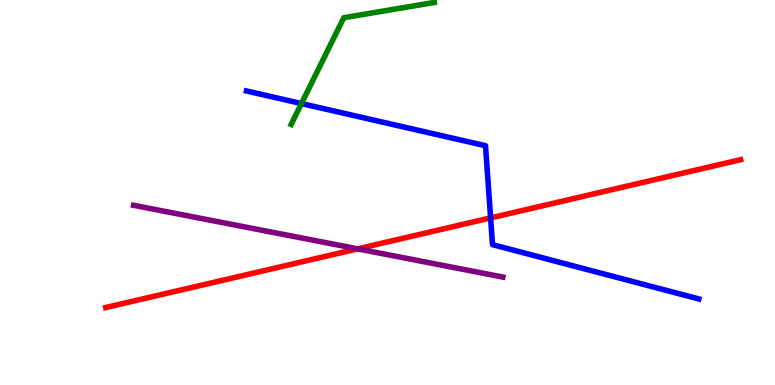[{'lines': ['blue', 'red'], 'intersections': [{'x': 6.33, 'y': 4.34}]}, {'lines': ['green', 'red'], 'intersections': []}, {'lines': ['purple', 'red'], 'intersections': [{'x': 4.61, 'y': 3.54}]}, {'lines': ['blue', 'green'], 'intersections': [{'x': 3.89, 'y': 7.31}]}, {'lines': ['blue', 'purple'], 'intersections': []}, {'lines': ['green', 'purple'], 'intersections': []}]